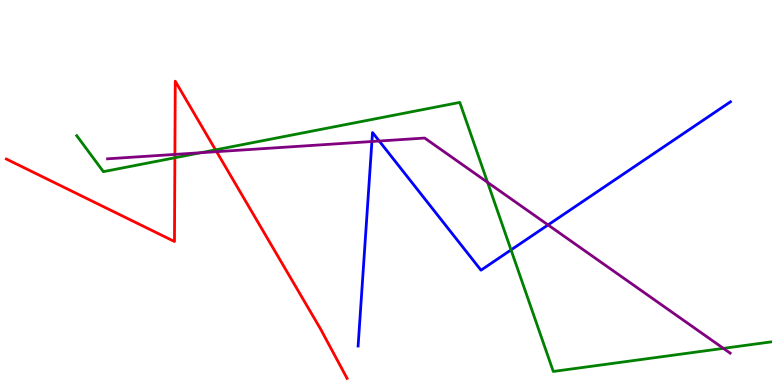[{'lines': ['blue', 'red'], 'intersections': []}, {'lines': ['green', 'red'], 'intersections': [{'x': 2.26, 'y': 5.9}, {'x': 2.78, 'y': 6.11}]}, {'lines': ['purple', 'red'], 'intersections': [{'x': 2.26, 'y': 5.99}, {'x': 2.79, 'y': 6.06}]}, {'lines': ['blue', 'green'], 'intersections': [{'x': 6.59, 'y': 3.51}]}, {'lines': ['blue', 'purple'], 'intersections': [{'x': 4.8, 'y': 6.32}, {'x': 4.89, 'y': 6.34}, {'x': 7.07, 'y': 4.16}]}, {'lines': ['green', 'purple'], 'intersections': [{'x': 2.59, 'y': 6.03}, {'x': 6.29, 'y': 5.26}, {'x': 9.33, 'y': 0.952}]}]